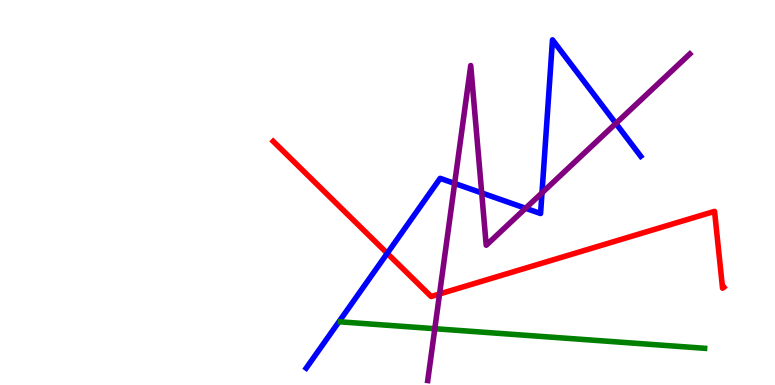[{'lines': ['blue', 'red'], 'intersections': [{'x': 5.0, 'y': 3.42}]}, {'lines': ['green', 'red'], 'intersections': []}, {'lines': ['purple', 'red'], 'intersections': [{'x': 5.67, 'y': 2.36}]}, {'lines': ['blue', 'green'], 'intersections': []}, {'lines': ['blue', 'purple'], 'intersections': [{'x': 5.87, 'y': 5.24}, {'x': 6.22, 'y': 4.99}, {'x': 6.78, 'y': 4.59}, {'x': 6.99, 'y': 4.99}, {'x': 7.95, 'y': 6.79}]}, {'lines': ['green', 'purple'], 'intersections': [{'x': 5.61, 'y': 1.46}]}]